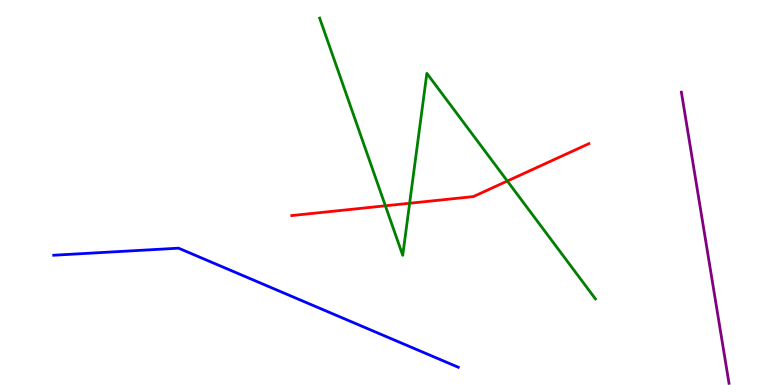[{'lines': ['blue', 'red'], 'intersections': []}, {'lines': ['green', 'red'], 'intersections': [{'x': 4.97, 'y': 4.65}, {'x': 5.29, 'y': 4.72}, {'x': 6.55, 'y': 5.3}]}, {'lines': ['purple', 'red'], 'intersections': []}, {'lines': ['blue', 'green'], 'intersections': []}, {'lines': ['blue', 'purple'], 'intersections': []}, {'lines': ['green', 'purple'], 'intersections': []}]